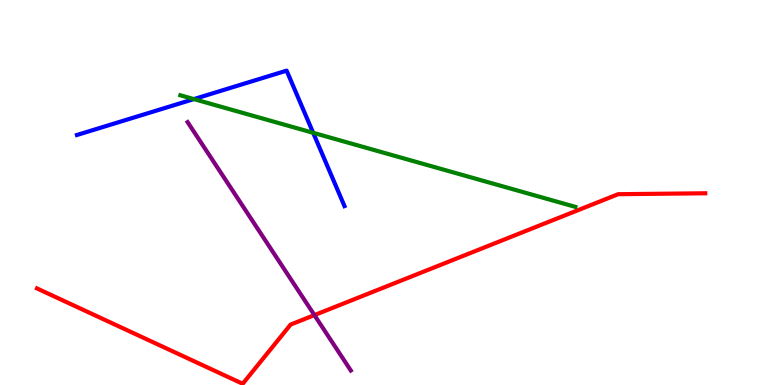[{'lines': ['blue', 'red'], 'intersections': []}, {'lines': ['green', 'red'], 'intersections': []}, {'lines': ['purple', 'red'], 'intersections': [{'x': 4.06, 'y': 1.82}]}, {'lines': ['blue', 'green'], 'intersections': [{'x': 2.5, 'y': 7.43}, {'x': 4.04, 'y': 6.55}]}, {'lines': ['blue', 'purple'], 'intersections': []}, {'lines': ['green', 'purple'], 'intersections': []}]